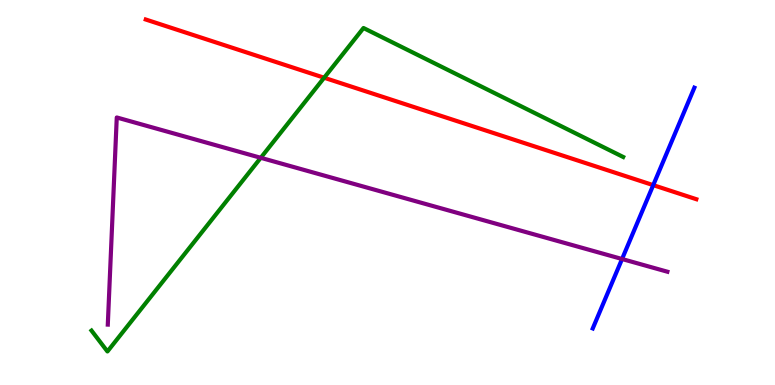[{'lines': ['blue', 'red'], 'intersections': [{'x': 8.43, 'y': 5.19}]}, {'lines': ['green', 'red'], 'intersections': [{'x': 4.18, 'y': 7.98}]}, {'lines': ['purple', 'red'], 'intersections': []}, {'lines': ['blue', 'green'], 'intersections': []}, {'lines': ['blue', 'purple'], 'intersections': [{'x': 8.03, 'y': 3.27}]}, {'lines': ['green', 'purple'], 'intersections': [{'x': 3.36, 'y': 5.9}]}]